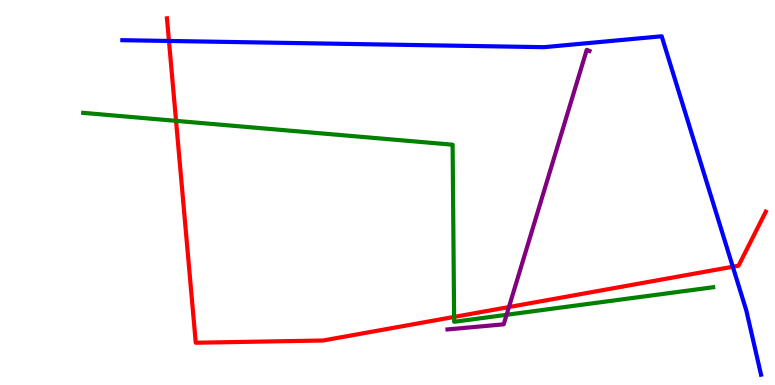[{'lines': ['blue', 'red'], 'intersections': [{'x': 2.18, 'y': 8.94}, {'x': 9.46, 'y': 3.07}]}, {'lines': ['green', 'red'], 'intersections': [{'x': 2.27, 'y': 6.86}, {'x': 5.86, 'y': 1.77}]}, {'lines': ['purple', 'red'], 'intersections': [{'x': 6.57, 'y': 2.02}]}, {'lines': ['blue', 'green'], 'intersections': []}, {'lines': ['blue', 'purple'], 'intersections': []}, {'lines': ['green', 'purple'], 'intersections': [{'x': 6.54, 'y': 1.82}]}]